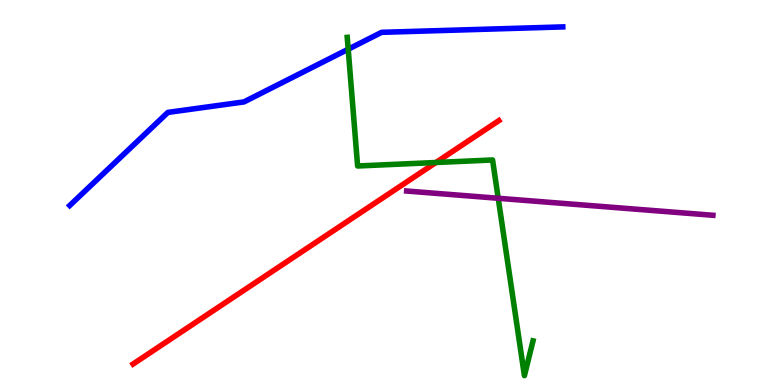[{'lines': ['blue', 'red'], 'intersections': []}, {'lines': ['green', 'red'], 'intersections': [{'x': 5.62, 'y': 5.78}]}, {'lines': ['purple', 'red'], 'intersections': []}, {'lines': ['blue', 'green'], 'intersections': [{'x': 4.49, 'y': 8.72}]}, {'lines': ['blue', 'purple'], 'intersections': []}, {'lines': ['green', 'purple'], 'intersections': [{'x': 6.43, 'y': 4.85}]}]